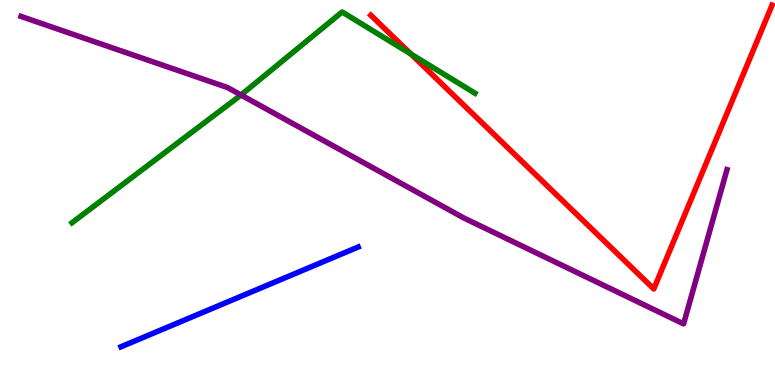[{'lines': ['blue', 'red'], 'intersections': []}, {'lines': ['green', 'red'], 'intersections': [{'x': 5.3, 'y': 8.6}]}, {'lines': ['purple', 'red'], 'intersections': []}, {'lines': ['blue', 'green'], 'intersections': []}, {'lines': ['blue', 'purple'], 'intersections': []}, {'lines': ['green', 'purple'], 'intersections': [{'x': 3.11, 'y': 7.53}]}]